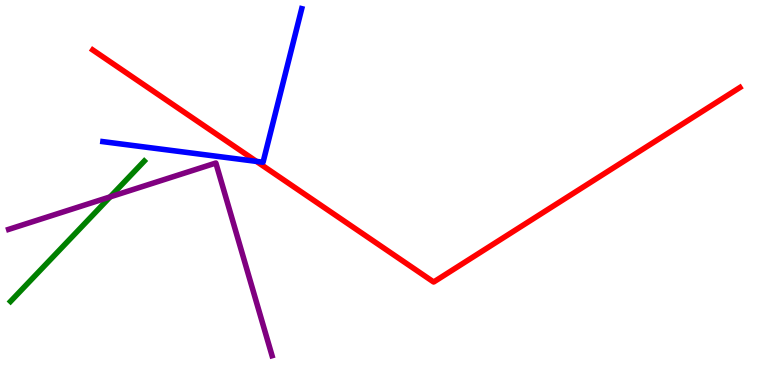[{'lines': ['blue', 'red'], 'intersections': [{'x': 3.31, 'y': 5.81}]}, {'lines': ['green', 'red'], 'intersections': []}, {'lines': ['purple', 'red'], 'intersections': []}, {'lines': ['blue', 'green'], 'intersections': []}, {'lines': ['blue', 'purple'], 'intersections': []}, {'lines': ['green', 'purple'], 'intersections': [{'x': 1.42, 'y': 4.89}]}]